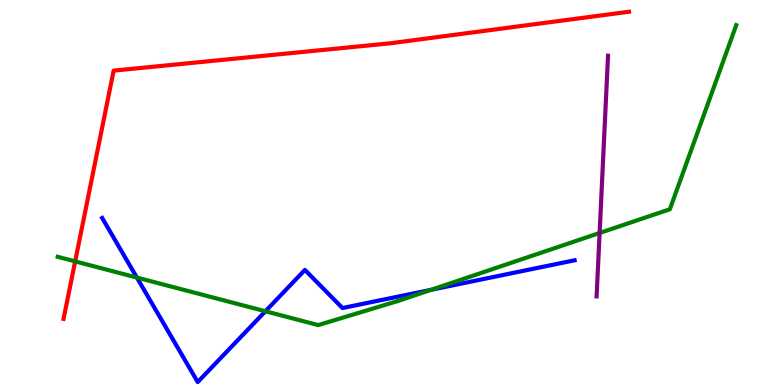[{'lines': ['blue', 'red'], 'intersections': []}, {'lines': ['green', 'red'], 'intersections': [{'x': 0.97, 'y': 3.21}]}, {'lines': ['purple', 'red'], 'intersections': []}, {'lines': ['blue', 'green'], 'intersections': [{'x': 1.77, 'y': 2.79}, {'x': 3.42, 'y': 1.92}, {'x': 5.56, 'y': 2.47}]}, {'lines': ['blue', 'purple'], 'intersections': []}, {'lines': ['green', 'purple'], 'intersections': [{'x': 7.74, 'y': 3.95}]}]